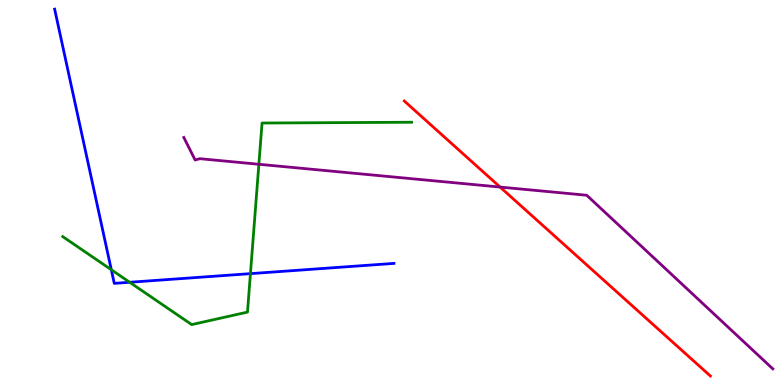[{'lines': ['blue', 'red'], 'intersections': []}, {'lines': ['green', 'red'], 'intersections': []}, {'lines': ['purple', 'red'], 'intersections': [{'x': 6.45, 'y': 5.14}]}, {'lines': ['blue', 'green'], 'intersections': [{'x': 1.44, 'y': 2.99}, {'x': 1.67, 'y': 2.67}, {'x': 3.23, 'y': 2.89}]}, {'lines': ['blue', 'purple'], 'intersections': []}, {'lines': ['green', 'purple'], 'intersections': [{'x': 3.34, 'y': 5.73}]}]